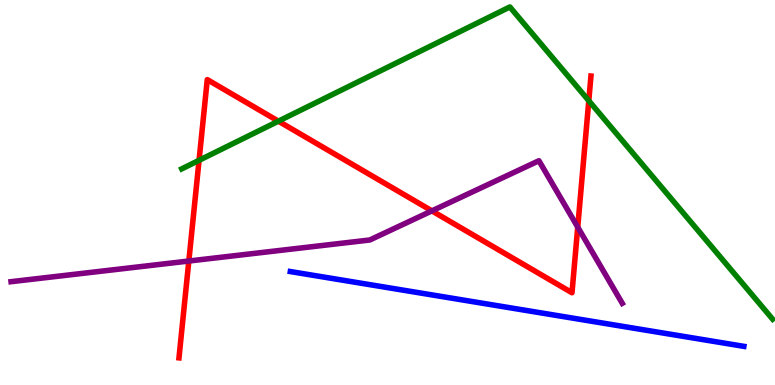[{'lines': ['blue', 'red'], 'intersections': []}, {'lines': ['green', 'red'], 'intersections': [{'x': 2.57, 'y': 5.84}, {'x': 3.59, 'y': 6.85}, {'x': 7.6, 'y': 7.38}]}, {'lines': ['purple', 'red'], 'intersections': [{'x': 2.44, 'y': 3.22}, {'x': 5.57, 'y': 4.52}, {'x': 7.45, 'y': 4.1}]}, {'lines': ['blue', 'green'], 'intersections': []}, {'lines': ['blue', 'purple'], 'intersections': []}, {'lines': ['green', 'purple'], 'intersections': []}]